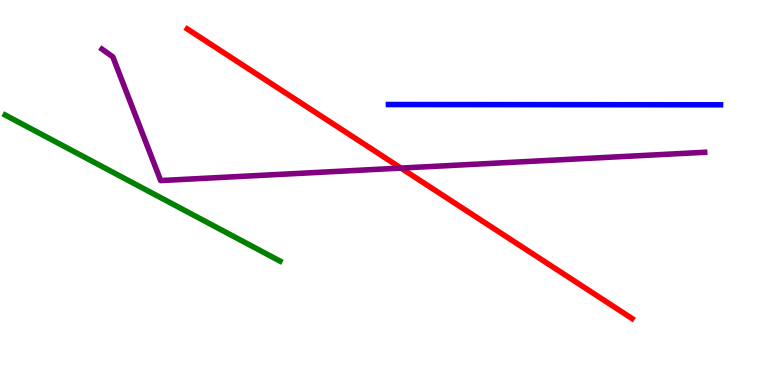[{'lines': ['blue', 'red'], 'intersections': []}, {'lines': ['green', 'red'], 'intersections': []}, {'lines': ['purple', 'red'], 'intersections': [{'x': 5.17, 'y': 5.63}]}, {'lines': ['blue', 'green'], 'intersections': []}, {'lines': ['blue', 'purple'], 'intersections': []}, {'lines': ['green', 'purple'], 'intersections': []}]